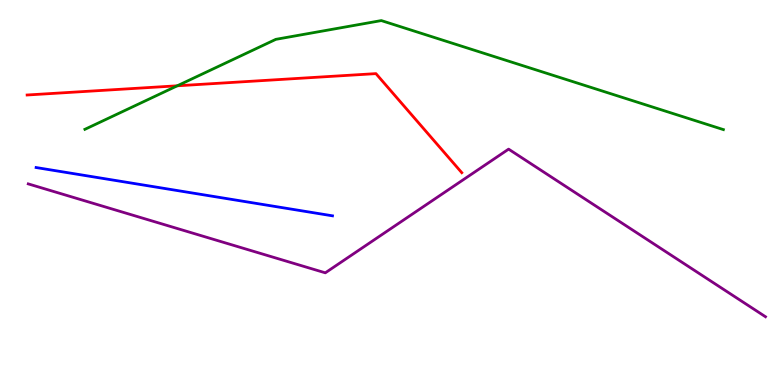[{'lines': ['blue', 'red'], 'intersections': []}, {'lines': ['green', 'red'], 'intersections': [{'x': 2.29, 'y': 7.77}]}, {'lines': ['purple', 'red'], 'intersections': []}, {'lines': ['blue', 'green'], 'intersections': []}, {'lines': ['blue', 'purple'], 'intersections': []}, {'lines': ['green', 'purple'], 'intersections': []}]